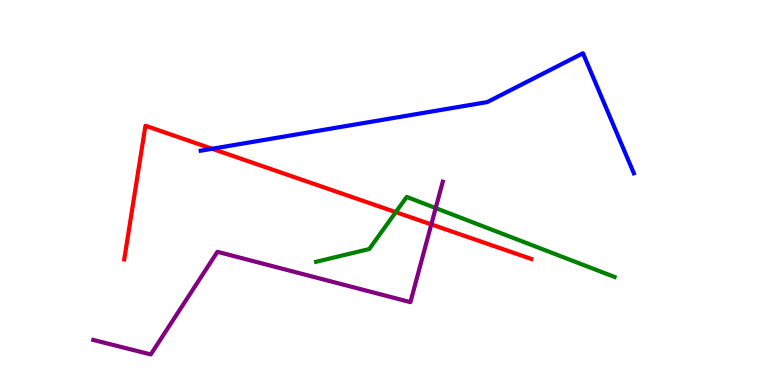[{'lines': ['blue', 'red'], 'intersections': [{'x': 2.74, 'y': 6.14}]}, {'lines': ['green', 'red'], 'intersections': [{'x': 5.11, 'y': 4.49}]}, {'lines': ['purple', 'red'], 'intersections': [{'x': 5.57, 'y': 4.17}]}, {'lines': ['blue', 'green'], 'intersections': []}, {'lines': ['blue', 'purple'], 'intersections': []}, {'lines': ['green', 'purple'], 'intersections': [{'x': 5.62, 'y': 4.6}]}]